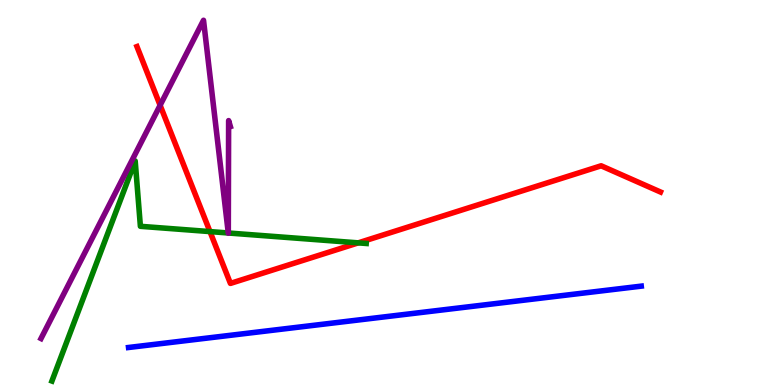[{'lines': ['blue', 'red'], 'intersections': []}, {'lines': ['green', 'red'], 'intersections': [{'x': 2.71, 'y': 3.98}, {'x': 4.62, 'y': 3.69}]}, {'lines': ['purple', 'red'], 'intersections': [{'x': 2.07, 'y': 7.27}]}, {'lines': ['blue', 'green'], 'intersections': []}, {'lines': ['blue', 'purple'], 'intersections': []}, {'lines': ['green', 'purple'], 'intersections': [{'x': 2.95, 'y': 3.95}, {'x': 2.95, 'y': 3.95}]}]